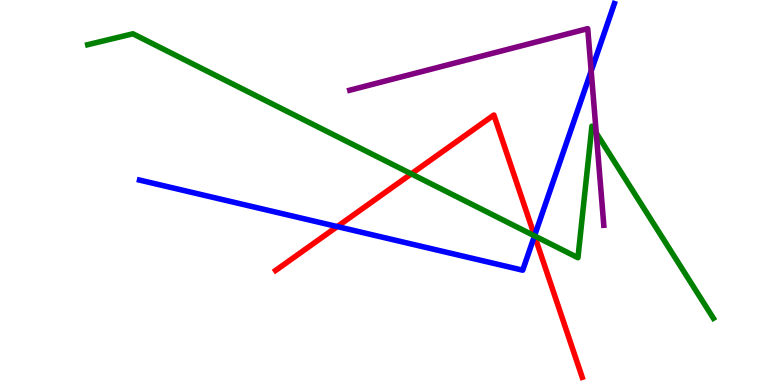[{'lines': ['blue', 'red'], 'intersections': [{'x': 4.35, 'y': 4.12}, {'x': 6.9, 'y': 3.88}]}, {'lines': ['green', 'red'], 'intersections': [{'x': 5.31, 'y': 5.48}, {'x': 6.9, 'y': 3.87}]}, {'lines': ['purple', 'red'], 'intersections': []}, {'lines': ['blue', 'green'], 'intersections': [{'x': 6.9, 'y': 3.87}]}, {'lines': ['blue', 'purple'], 'intersections': [{'x': 7.63, 'y': 8.15}]}, {'lines': ['green', 'purple'], 'intersections': [{'x': 7.69, 'y': 6.55}]}]